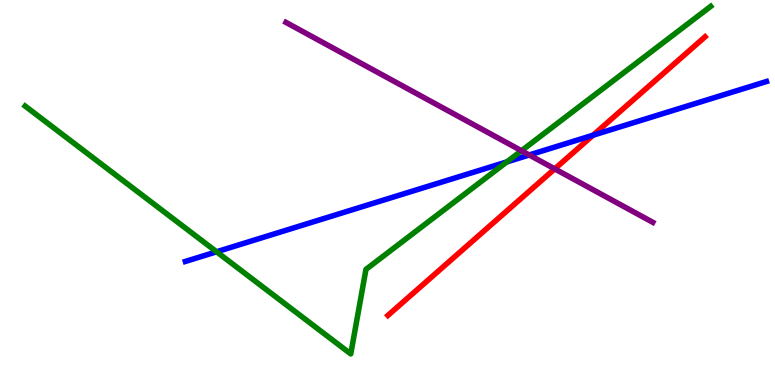[{'lines': ['blue', 'red'], 'intersections': [{'x': 7.65, 'y': 6.49}]}, {'lines': ['green', 'red'], 'intersections': []}, {'lines': ['purple', 'red'], 'intersections': [{'x': 7.16, 'y': 5.61}]}, {'lines': ['blue', 'green'], 'intersections': [{'x': 2.79, 'y': 3.46}, {'x': 6.54, 'y': 5.79}]}, {'lines': ['blue', 'purple'], 'intersections': [{'x': 6.83, 'y': 5.97}]}, {'lines': ['green', 'purple'], 'intersections': [{'x': 6.73, 'y': 6.08}]}]